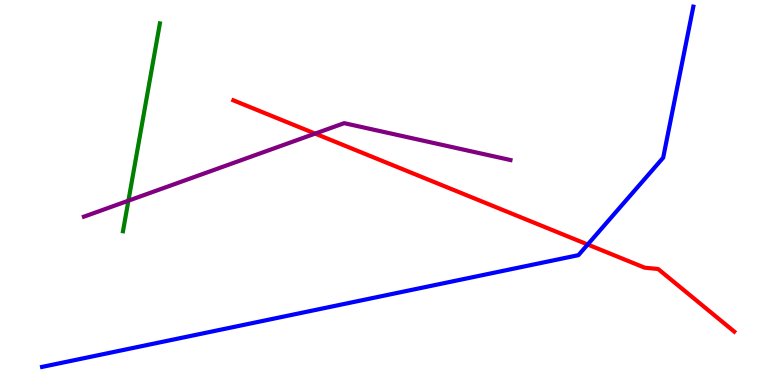[{'lines': ['blue', 'red'], 'intersections': [{'x': 7.58, 'y': 3.65}]}, {'lines': ['green', 'red'], 'intersections': []}, {'lines': ['purple', 'red'], 'intersections': [{'x': 4.07, 'y': 6.53}]}, {'lines': ['blue', 'green'], 'intersections': []}, {'lines': ['blue', 'purple'], 'intersections': []}, {'lines': ['green', 'purple'], 'intersections': [{'x': 1.66, 'y': 4.79}]}]